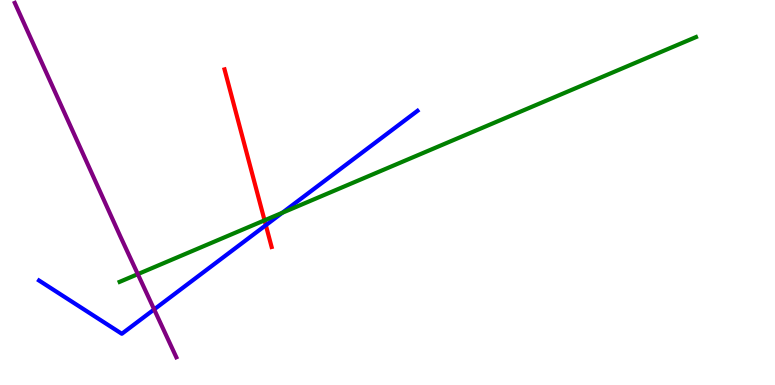[{'lines': ['blue', 'red'], 'intersections': [{'x': 3.43, 'y': 4.15}]}, {'lines': ['green', 'red'], 'intersections': [{'x': 3.41, 'y': 4.28}]}, {'lines': ['purple', 'red'], 'intersections': []}, {'lines': ['blue', 'green'], 'intersections': [{'x': 3.64, 'y': 4.47}]}, {'lines': ['blue', 'purple'], 'intersections': [{'x': 1.99, 'y': 1.96}]}, {'lines': ['green', 'purple'], 'intersections': [{'x': 1.78, 'y': 2.88}]}]